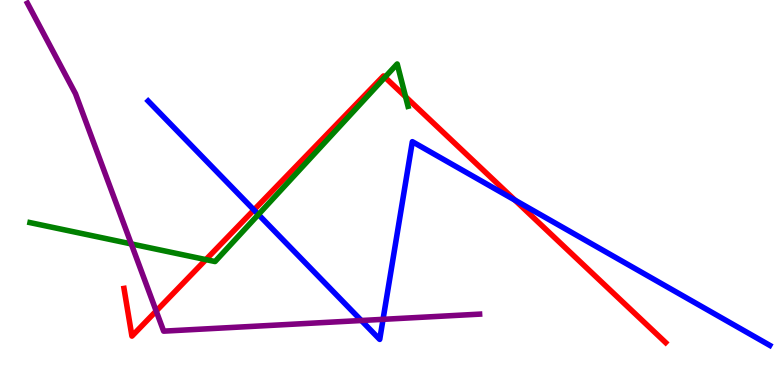[{'lines': ['blue', 'red'], 'intersections': [{'x': 3.28, 'y': 4.55}, {'x': 6.64, 'y': 4.8}]}, {'lines': ['green', 'red'], 'intersections': [{'x': 2.66, 'y': 3.26}, {'x': 4.97, 'y': 7.99}, {'x': 5.23, 'y': 7.49}]}, {'lines': ['purple', 'red'], 'intersections': [{'x': 2.02, 'y': 1.92}]}, {'lines': ['blue', 'green'], 'intersections': [{'x': 3.33, 'y': 4.43}]}, {'lines': ['blue', 'purple'], 'intersections': [{'x': 4.66, 'y': 1.68}, {'x': 4.94, 'y': 1.71}]}, {'lines': ['green', 'purple'], 'intersections': [{'x': 1.69, 'y': 3.66}]}]